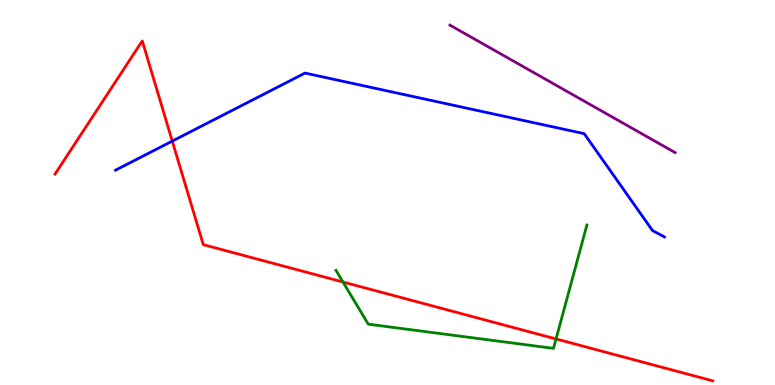[{'lines': ['blue', 'red'], 'intersections': [{'x': 2.22, 'y': 6.34}]}, {'lines': ['green', 'red'], 'intersections': [{'x': 4.43, 'y': 2.68}, {'x': 7.17, 'y': 1.2}]}, {'lines': ['purple', 'red'], 'intersections': []}, {'lines': ['blue', 'green'], 'intersections': []}, {'lines': ['blue', 'purple'], 'intersections': []}, {'lines': ['green', 'purple'], 'intersections': []}]